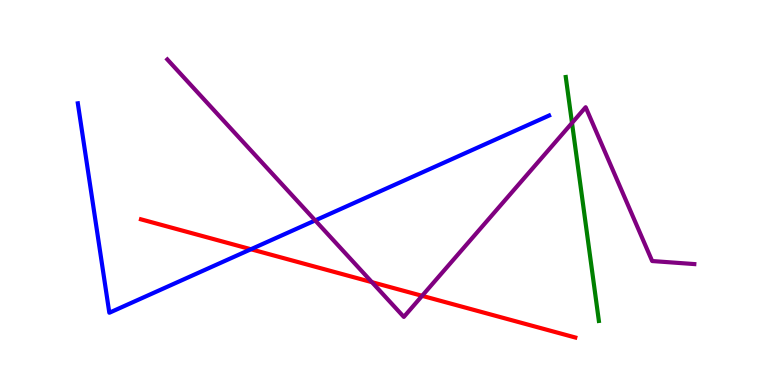[{'lines': ['blue', 'red'], 'intersections': [{'x': 3.24, 'y': 3.53}]}, {'lines': ['green', 'red'], 'intersections': []}, {'lines': ['purple', 'red'], 'intersections': [{'x': 4.8, 'y': 2.67}, {'x': 5.45, 'y': 2.32}]}, {'lines': ['blue', 'green'], 'intersections': []}, {'lines': ['blue', 'purple'], 'intersections': [{'x': 4.07, 'y': 4.27}]}, {'lines': ['green', 'purple'], 'intersections': [{'x': 7.38, 'y': 6.81}]}]